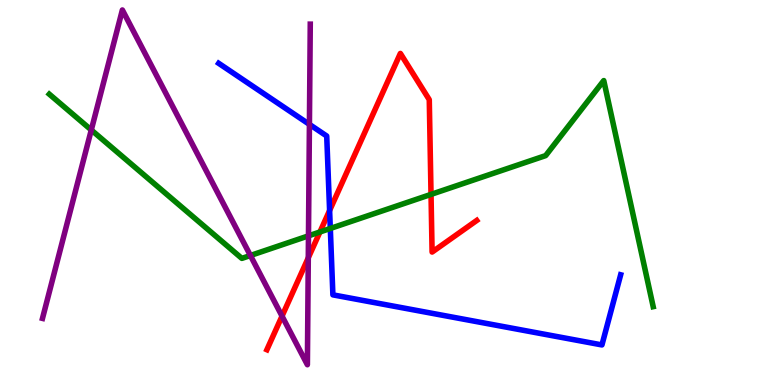[{'lines': ['blue', 'red'], 'intersections': [{'x': 4.25, 'y': 4.53}]}, {'lines': ['green', 'red'], 'intersections': [{'x': 4.13, 'y': 3.97}, {'x': 5.56, 'y': 4.95}]}, {'lines': ['purple', 'red'], 'intersections': [{'x': 3.64, 'y': 1.79}, {'x': 3.98, 'y': 3.3}]}, {'lines': ['blue', 'green'], 'intersections': [{'x': 4.26, 'y': 4.07}]}, {'lines': ['blue', 'purple'], 'intersections': [{'x': 3.99, 'y': 6.77}]}, {'lines': ['green', 'purple'], 'intersections': [{'x': 1.18, 'y': 6.62}, {'x': 3.23, 'y': 3.36}, {'x': 3.98, 'y': 3.87}]}]